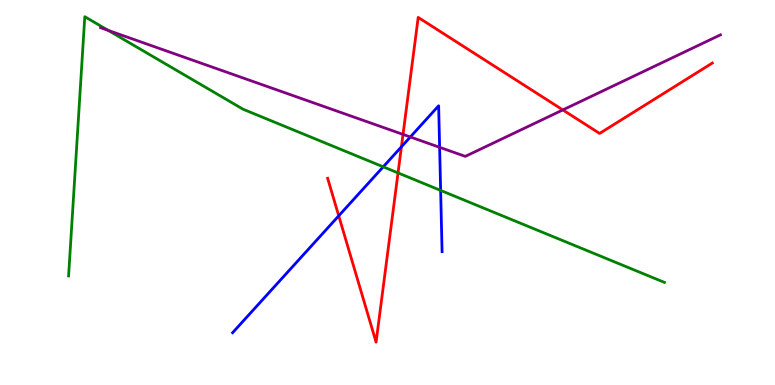[{'lines': ['blue', 'red'], 'intersections': [{'x': 4.37, 'y': 4.39}, {'x': 5.18, 'y': 6.19}]}, {'lines': ['green', 'red'], 'intersections': [{'x': 5.14, 'y': 5.51}]}, {'lines': ['purple', 'red'], 'intersections': [{'x': 5.2, 'y': 6.51}, {'x': 7.26, 'y': 7.14}]}, {'lines': ['blue', 'green'], 'intersections': [{'x': 4.94, 'y': 5.67}, {'x': 5.69, 'y': 5.05}]}, {'lines': ['blue', 'purple'], 'intersections': [{'x': 5.29, 'y': 6.44}, {'x': 5.67, 'y': 6.17}]}, {'lines': ['green', 'purple'], 'intersections': [{'x': 1.4, 'y': 9.21}]}]